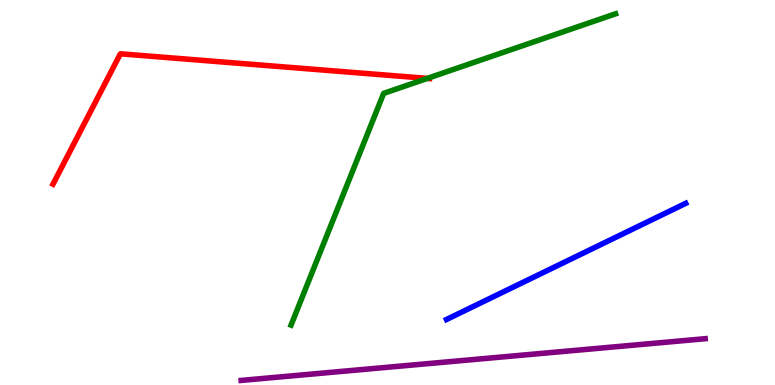[{'lines': ['blue', 'red'], 'intersections': []}, {'lines': ['green', 'red'], 'intersections': [{'x': 5.51, 'y': 7.96}]}, {'lines': ['purple', 'red'], 'intersections': []}, {'lines': ['blue', 'green'], 'intersections': []}, {'lines': ['blue', 'purple'], 'intersections': []}, {'lines': ['green', 'purple'], 'intersections': []}]